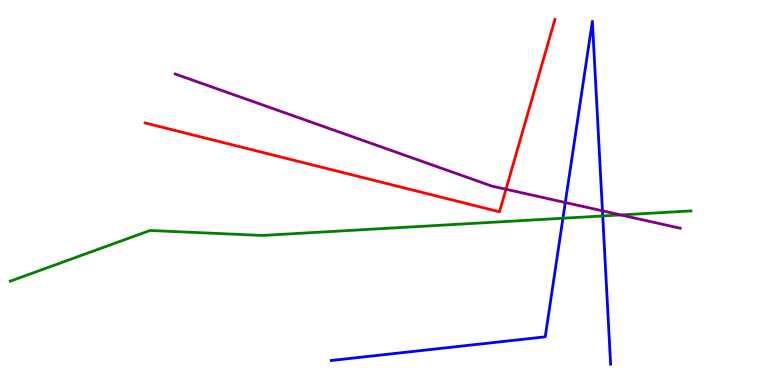[{'lines': ['blue', 'red'], 'intersections': []}, {'lines': ['green', 'red'], 'intersections': []}, {'lines': ['purple', 'red'], 'intersections': [{'x': 6.53, 'y': 5.08}]}, {'lines': ['blue', 'green'], 'intersections': [{'x': 7.26, 'y': 4.33}, {'x': 7.78, 'y': 4.39}]}, {'lines': ['blue', 'purple'], 'intersections': [{'x': 7.29, 'y': 4.74}, {'x': 7.77, 'y': 4.52}]}, {'lines': ['green', 'purple'], 'intersections': [{'x': 8.01, 'y': 4.42}]}]